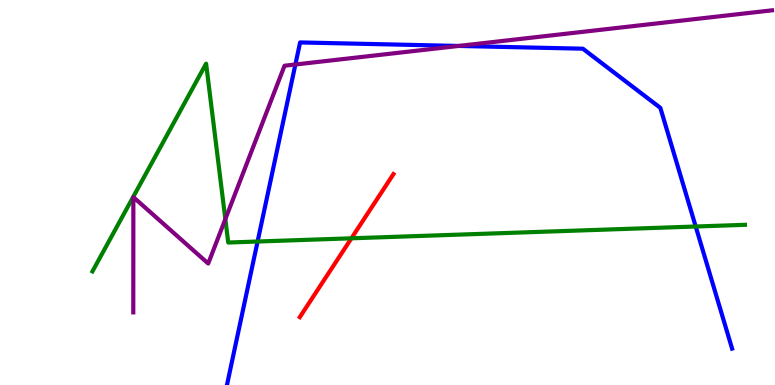[{'lines': ['blue', 'red'], 'intersections': []}, {'lines': ['green', 'red'], 'intersections': [{'x': 4.53, 'y': 3.81}]}, {'lines': ['purple', 'red'], 'intersections': []}, {'lines': ['blue', 'green'], 'intersections': [{'x': 3.32, 'y': 3.73}, {'x': 8.98, 'y': 4.12}]}, {'lines': ['blue', 'purple'], 'intersections': [{'x': 3.81, 'y': 8.32}, {'x': 5.92, 'y': 8.81}]}, {'lines': ['green', 'purple'], 'intersections': [{'x': 2.91, 'y': 4.31}]}]